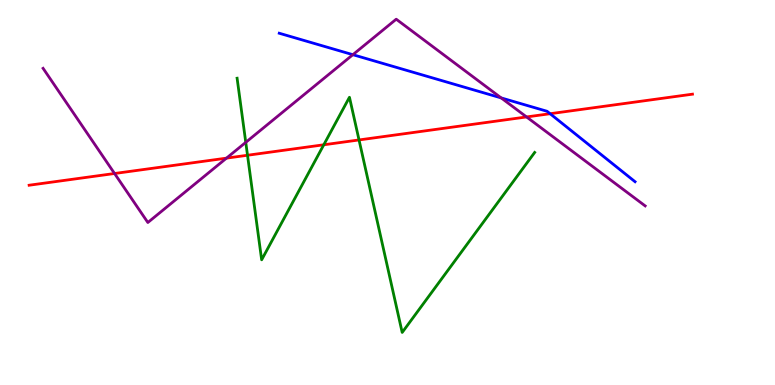[{'lines': ['blue', 'red'], 'intersections': [{'x': 7.1, 'y': 7.05}]}, {'lines': ['green', 'red'], 'intersections': [{'x': 3.19, 'y': 5.97}, {'x': 4.18, 'y': 6.24}, {'x': 4.63, 'y': 6.37}]}, {'lines': ['purple', 'red'], 'intersections': [{'x': 1.48, 'y': 5.49}, {'x': 2.92, 'y': 5.89}, {'x': 6.79, 'y': 6.96}]}, {'lines': ['blue', 'green'], 'intersections': []}, {'lines': ['blue', 'purple'], 'intersections': [{'x': 4.55, 'y': 8.58}, {'x': 6.47, 'y': 7.46}]}, {'lines': ['green', 'purple'], 'intersections': [{'x': 3.17, 'y': 6.3}]}]